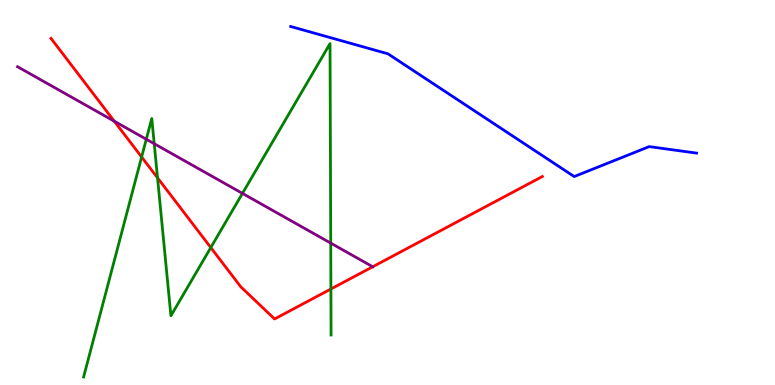[{'lines': ['blue', 'red'], 'intersections': []}, {'lines': ['green', 'red'], 'intersections': [{'x': 1.83, 'y': 5.92}, {'x': 2.03, 'y': 5.38}, {'x': 2.72, 'y': 3.57}, {'x': 4.27, 'y': 2.49}]}, {'lines': ['purple', 'red'], 'intersections': [{'x': 1.47, 'y': 6.85}, {'x': 4.81, 'y': 3.07}]}, {'lines': ['blue', 'green'], 'intersections': []}, {'lines': ['blue', 'purple'], 'intersections': []}, {'lines': ['green', 'purple'], 'intersections': [{'x': 1.89, 'y': 6.38}, {'x': 1.99, 'y': 6.27}, {'x': 3.13, 'y': 4.98}, {'x': 4.27, 'y': 3.69}]}]